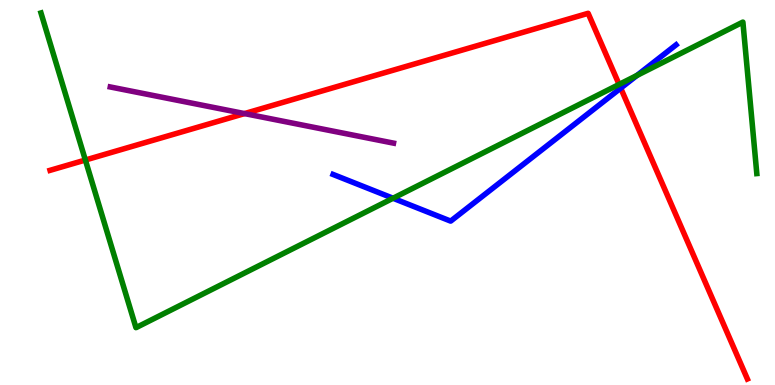[{'lines': ['blue', 'red'], 'intersections': [{'x': 8.01, 'y': 7.71}]}, {'lines': ['green', 'red'], 'intersections': [{'x': 1.1, 'y': 5.84}, {'x': 7.99, 'y': 7.81}]}, {'lines': ['purple', 'red'], 'intersections': [{'x': 3.16, 'y': 7.05}]}, {'lines': ['blue', 'green'], 'intersections': [{'x': 5.07, 'y': 4.85}, {'x': 8.22, 'y': 8.04}]}, {'lines': ['blue', 'purple'], 'intersections': []}, {'lines': ['green', 'purple'], 'intersections': []}]